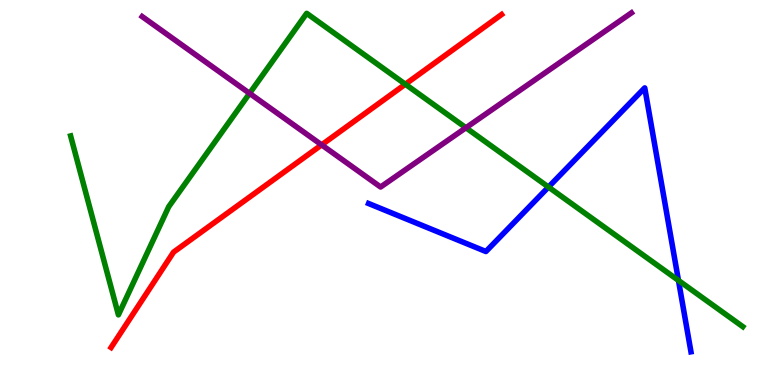[{'lines': ['blue', 'red'], 'intersections': []}, {'lines': ['green', 'red'], 'intersections': [{'x': 5.23, 'y': 7.81}]}, {'lines': ['purple', 'red'], 'intersections': [{'x': 4.15, 'y': 6.24}]}, {'lines': ['blue', 'green'], 'intersections': [{'x': 7.08, 'y': 5.14}, {'x': 8.75, 'y': 2.72}]}, {'lines': ['blue', 'purple'], 'intersections': []}, {'lines': ['green', 'purple'], 'intersections': [{'x': 3.22, 'y': 7.58}, {'x': 6.01, 'y': 6.68}]}]